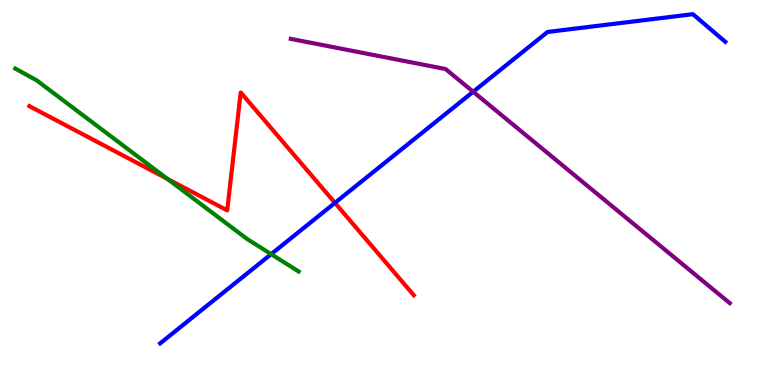[{'lines': ['blue', 'red'], 'intersections': [{'x': 4.32, 'y': 4.73}]}, {'lines': ['green', 'red'], 'intersections': [{'x': 2.16, 'y': 5.36}]}, {'lines': ['purple', 'red'], 'intersections': []}, {'lines': ['blue', 'green'], 'intersections': [{'x': 3.5, 'y': 3.4}]}, {'lines': ['blue', 'purple'], 'intersections': [{'x': 6.11, 'y': 7.62}]}, {'lines': ['green', 'purple'], 'intersections': []}]